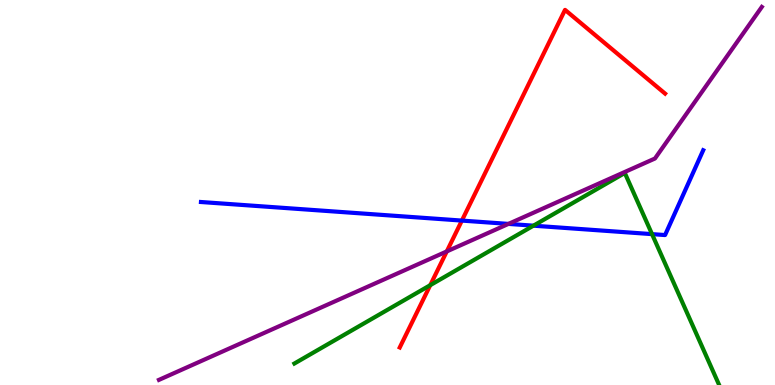[{'lines': ['blue', 'red'], 'intersections': [{'x': 5.96, 'y': 4.27}]}, {'lines': ['green', 'red'], 'intersections': [{'x': 5.55, 'y': 2.59}]}, {'lines': ['purple', 'red'], 'intersections': [{'x': 5.76, 'y': 3.47}]}, {'lines': ['blue', 'green'], 'intersections': [{'x': 6.88, 'y': 4.14}, {'x': 8.41, 'y': 3.92}]}, {'lines': ['blue', 'purple'], 'intersections': [{'x': 6.56, 'y': 4.18}]}, {'lines': ['green', 'purple'], 'intersections': []}]